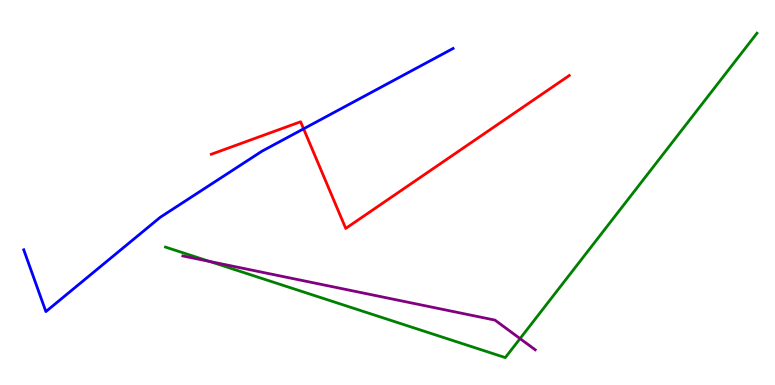[{'lines': ['blue', 'red'], 'intersections': [{'x': 3.92, 'y': 6.65}]}, {'lines': ['green', 'red'], 'intersections': []}, {'lines': ['purple', 'red'], 'intersections': []}, {'lines': ['blue', 'green'], 'intersections': []}, {'lines': ['blue', 'purple'], 'intersections': []}, {'lines': ['green', 'purple'], 'intersections': [{'x': 2.71, 'y': 3.21}, {'x': 6.71, 'y': 1.21}]}]